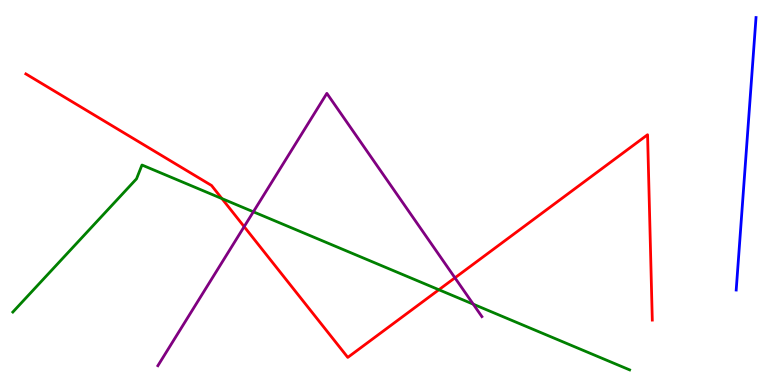[{'lines': ['blue', 'red'], 'intersections': []}, {'lines': ['green', 'red'], 'intersections': [{'x': 2.86, 'y': 4.84}, {'x': 5.66, 'y': 2.47}]}, {'lines': ['purple', 'red'], 'intersections': [{'x': 3.15, 'y': 4.11}, {'x': 5.87, 'y': 2.78}]}, {'lines': ['blue', 'green'], 'intersections': []}, {'lines': ['blue', 'purple'], 'intersections': []}, {'lines': ['green', 'purple'], 'intersections': [{'x': 3.27, 'y': 4.5}, {'x': 6.11, 'y': 2.1}]}]